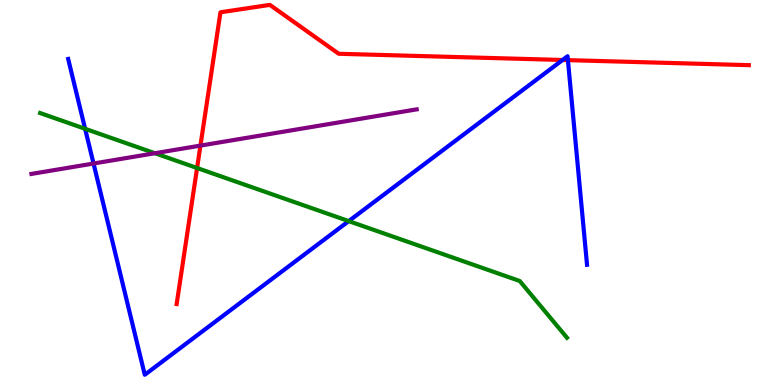[{'lines': ['blue', 'red'], 'intersections': [{'x': 7.26, 'y': 8.44}, {'x': 7.33, 'y': 8.44}]}, {'lines': ['green', 'red'], 'intersections': [{'x': 2.54, 'y': 5.64}]}, {'lines': ['purple', 'red'], 'intersections': [{'x': 2.59, 'y': 6.22}]}, {'lines': ['blue', 'green'], 'intersections': [{'x': 1.1, 'y': 6.65}, {'x': 4.5, 'y': 4.26}]}, {'lines': ['blue', 'purple'], 'intersections': [{'x': 1.21, 'y': 5.75}]}, {'lines': ['green', 'purple'], 'intersections': [{'x': 2.0, 'y': 6.02}]}]